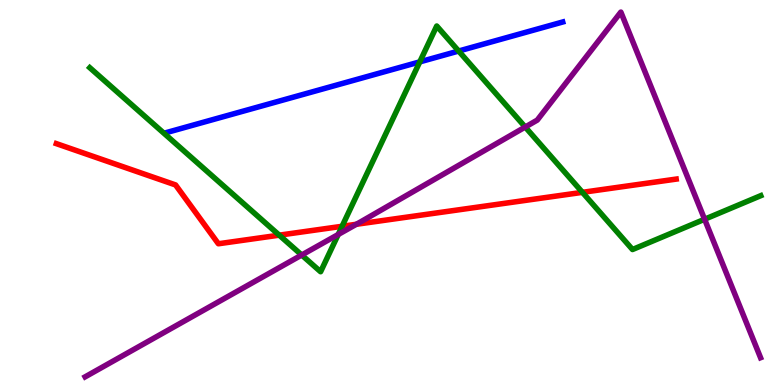[{'lines': ['blue', 'red'], 'intersections': []}, {'lines': ['green', 'red'], 'intersections': [{'x': 3.6, 'y': 3.89}, {'x': 4.41, 'y': 4.12}, {'x': 7.52, 'y': 5.0}]}, {'lines': ['purple', 'red'], 'intersections': [{'x': 4.6, 'y': 4.17}]}, {'lines': ['blue', 'green'], 'intersections': [{'x': 5.42, 'y': 8.39}, {'x': 5.92, 'y': 8.67}]}, {'lines': ['blue', 'purple'], 'intersections': []}, {'lines': ['green', 'purple'], 'intersections': [{'x': 3.89, 'y': 3.38}, {'x': 4.36, 'y': 3.91}, {'x': 6.78, 'y': 6.7}, {'x': 9.09, 'y': 4.31}]}]